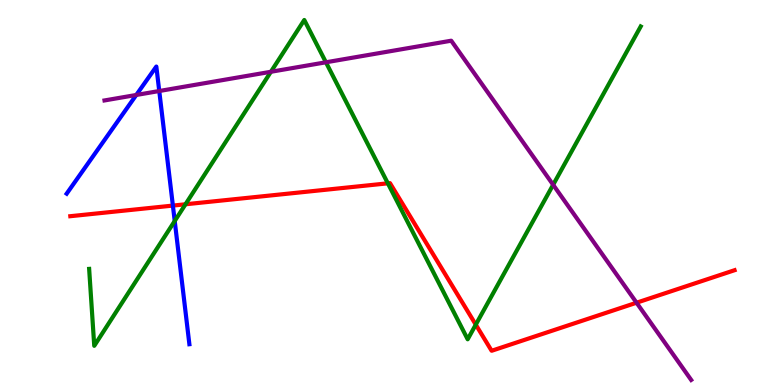[{'lines': ['blue', 'red'], 'intersections': [{'x': 2.23, 'y': 4.66}]}, {'lines': ['green', 'red'], 'intersections': [{'x': 2.39, 'y': 4.69}, {'x': 5.0, 'y': 5.24}, {'x': 6.14, 'y': 1.57}]}, {'lines': ['purple', 'red'], 'intersections': [{'x': 8.21, 'y': 2.14}]}, {'lines': ['blue', 'green'], 'intersections': [{'x': 2.25, 'y': 4.26}]}, {'lines': ['blue', 'purple'], 'intersections': [{'x': 1.76, 'y': 7.53}, {'x': 2.05, 'y': 7.64}]}, {'lines': ['green', 'purple'], 'intersections': [{'x': 3.5, 'y': 8.14}, {'x': 4.21, 'y': 8.38}, {'x': 7.14, 'y': 5.2}]}]